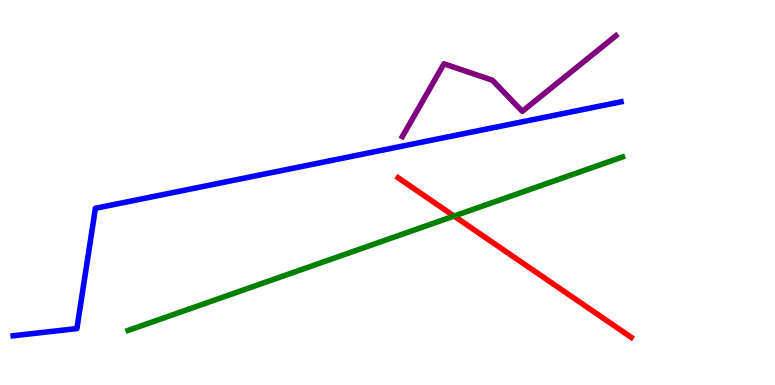[{'lines': ['blue', 'red'], 'intersections': []}, {'lines': ['green', 'red'], 'intersections': [{'x': 5.86, 'y': 4.39}]}, {'lines': ['purple', 'red'], 'intersections': []}, {'lines': ['blue', 'green'], 'intersections': []}, {'lines': ['blue', 'purple'], 'intersections': []}, {'lines': ['green', 'purple'], 'intersections': []}]